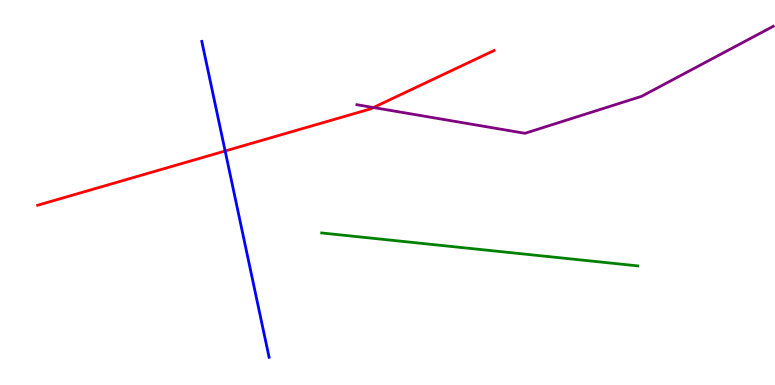[{'lines': ['blue', 'red'], 'intersections': [{'x': 2.91, 'y': 6.08}]}, {'lines': ['green', 'red'], 'intersections': []}, {'lines': ['purple', 'red'], 'intersections': [{'x': 4.82, 'y': 7.21}]}, {'lines': ['blue', 'green'], 'intersections': []}, {'lines': ['blue', 'purple'], 'intersections': []}, {'lines': ['green', 'purple'], 'intersections': []}]